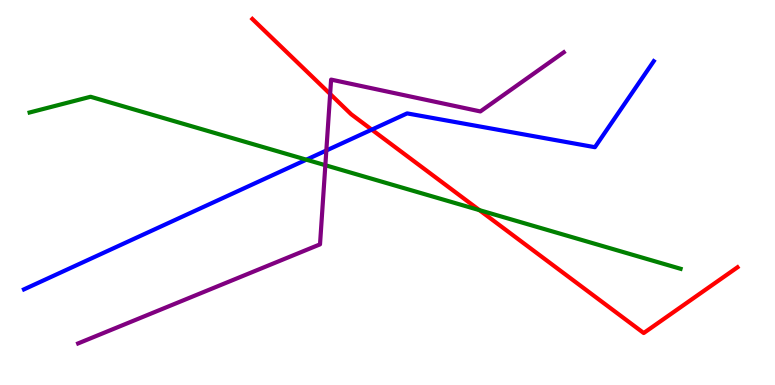[{'lines': ['blue', 'red'], 'intersections': [{'x': 4.8, 'y': 6.63}]}, {'lines': ['green', 'red'], 'intersections': [{'x': 6.19, 'y': 4.54}]}, {'lines': ['purple', 'red'], 'intersections': [{'x': 4.26, 'y': 7.56}]}, {'lines': ['blue', 'green'], 'intersections': [{'x': 3.95, 'y': 5.85}]}, {'lines': ['blue', 'purple'], 'intersections': [{'x': 4.21, 'y': 6.09}]}, {'lines': ['green', 'purple'], 'intersections': [{'x': 4.2, 'y': 5.71}]}]